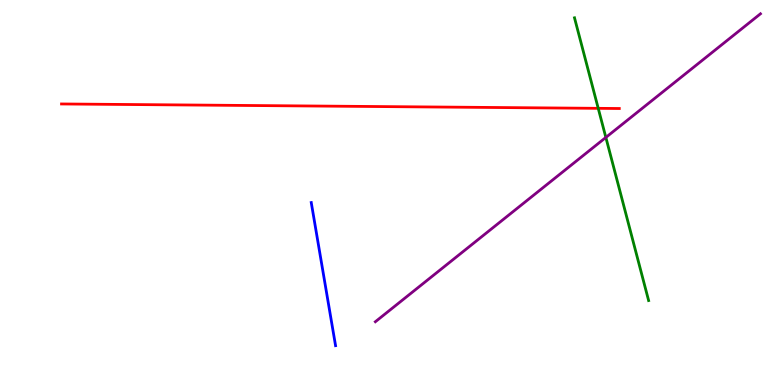[{'lines': ['blue', 'red'], 'intersections': []}, {'lines': ['green', 'red'], 'intersections': [{'x': 7.72, 'y': 7.19}]}, {'lines': ['purple', 'red'], 'intersections': []}, {'lines': ['blue', 'green'], 'intersections': []}, {'lines': ['blue', 'purple'], 'intersections': []}, {'lines': ['green', 'purple'], 'intersections': [{'x': 7.82, 'y': 6.43}]}]